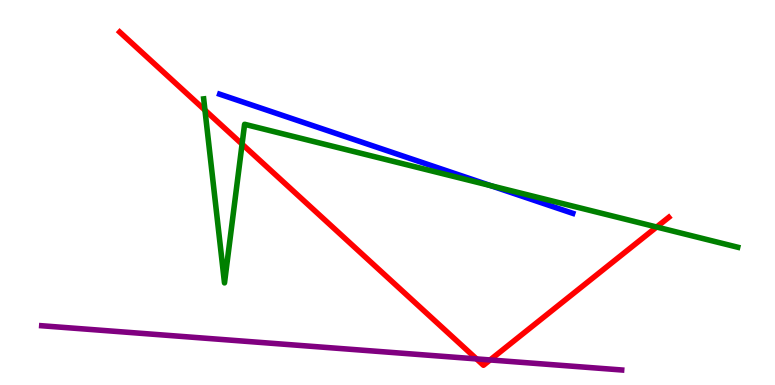[{'lines': ['blue', 'red'], 'intersections': []}, {'lines': ['green', 'red'], 'intersections': [{'x': 2.64, 'y': 7.14}, {'x': 3.12, 'y': 6.26}, {'x': 8.47, 'y': 4.1}]}, {'lines': ['purple', 'red'], 'intersections': [{'x': 6.15, 'y': 0.678}, {'x': 6.32, 'y': 0.651}]}, {'lines': ['blue', 'green'], 'intersections': [{'x': 6.33, 'y': 5.18}]}, {'lines': ['blue', 'purple'], 'intersections': []}, {'lines': ['green', 'purple'], 'intersections': []}]